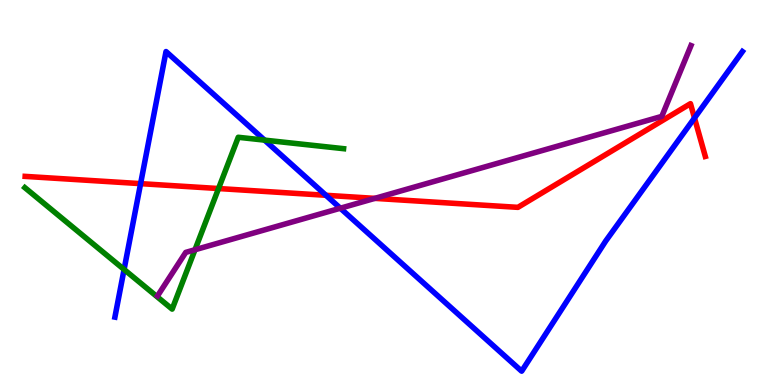[{'lines': ['blue', 'red'], 'intersections': [{'x': 1.81, 'y': 5.23}, {'x': 4.21, 'y': 4.93}, {'x': 8.96, 'y': 6.94}]}, {'lines': ['green', 'red'], 'intersections': [{'x': 2.82, 'y': 5.1}]}, {'lines': ['purple', 'red'], 'intersections': [{'x': 4.84, 'y': 4.85}]}, {'lines': ['blue', 'green'], 'intersections': [{'x': 1.6, 'y': 3.0}, {'x': 3.41, 'y': 6.36}]}, {'lines': ['blue', 'purple'], 'intersections': [{'x': 4.39, 'y': 4.59}]}, {'lines': ['green', 'purple'], 'intersections': [{'x': 2.52, 'y': 3.51}]}]